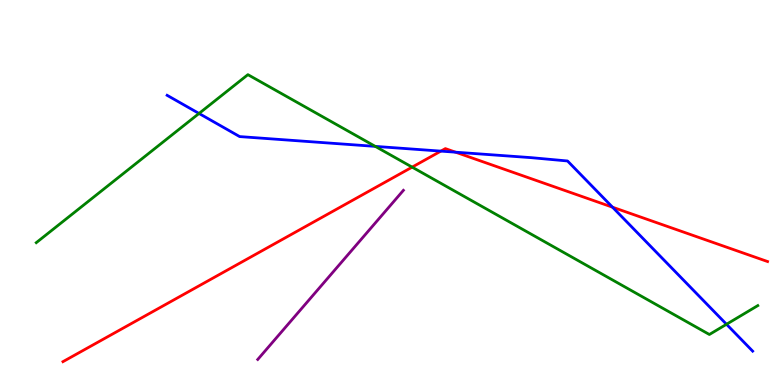[{'lines': ['blue', 'red'], 'intersections': [{'x': 5.69, 'y': 6.07}, {'x': 5.88, 'y': 6.05}, {'x': 7.9, 'y': 4.62}]}, {'lines': ['green', 'red'], 'intersections': [{'x': 5.32, 'y': 5.66}]}, {'lines': ['purple', 'red'], 'intersections': []}, {'lines': ['blue', 'green'], 'intersections': [{'x': 2.57, 'y': 7.05}, {'x': 4.84, 'y': 6.2}, {'x': 9.37, 'y': 1.58}]}, {'lines': ['blue', 'purple'], 'intersections': []}, {'lines': ['green', 'purple'], 'intersections': []}]